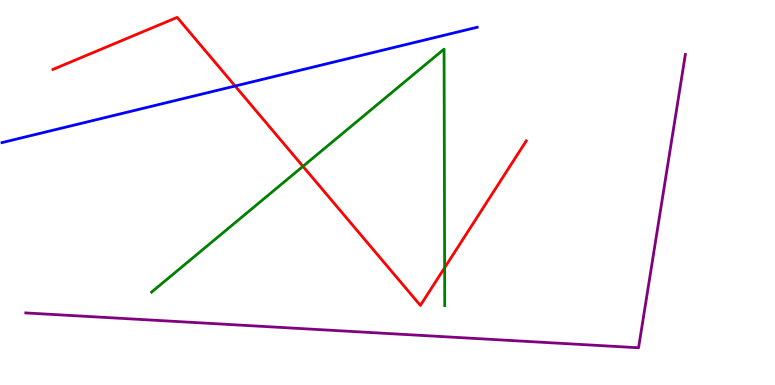[{'lines': ['blue', 'red'], 'intersections': [{'x': 3.03, 'y': 7.77}]}, {'lines': ['green', 'red'], 'intersections': [{'x': 3.91, 'y': 5.68}, {'x': 5.74, 'y': 3.05}]}, {'lines': ['purple', 'red'], 'intersections': []}, {'lines': ['blue', 'green'], 'intersections': []}, {'lines': ['blue', 'purple'], 'intersections': []}, {'lines': ['green', 'purple'], 'intersections': []}]